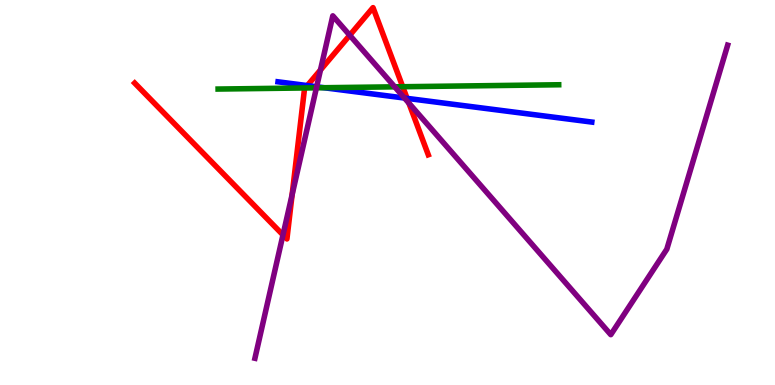[{'lines': ['blue', 'red'], 'intersections': [{'x': 3.97, 'y': 7.78}, {'x': 5.25, 'y': 7.44}]}, {'lines': ['green', 'red'], 'intersections': [{'x': 3.94, 'y': 7.72}, {'x': 5.2, 'y': 7.75}]}, {'lines': ['purple', 'red'], 'intersections': [{'x': 3.65, 'y': 3.9}, {'x': 3.77, 'y': 4.94}, {'x': 4.14, 'y': 8.18}, {'x': 4.51, 'y': 9.08}, {'x': 5.28, 'y': 7.32}]}, {'lines': ['blue', 'green'], 'intersections': [{'x': 4.18, 'y': 7.72}]}, {'lines': ['blue', 'purple'], 'intersections': [{'x': 4.09, 'y': 7.75}, {'x': 5.22, 'y': 7.45}]}, {'lines': ['green', 'purple'], 'intersections': [{'x': 4.08, 'y': 7.72}, {'x': 5.09, 'y': 7.74}]}]